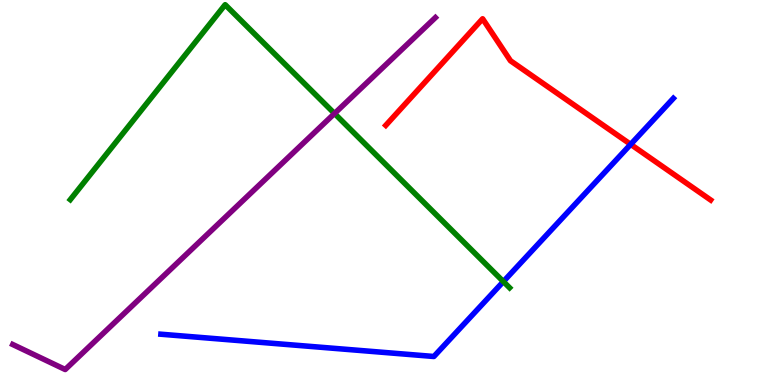[{'lines': ['blue', 'red'], 'intersections': [{'x': 8.14, 'y': 6.25}]}, {'lines': ['green', 'red'], 'intersections': []}, {'lines': ['purple', 'red'], 'intersections': []}, {'lines': ['blue', 'green'], 'intersections': [{'x': 6.5, 'y': 2.69}]}, {'lines': ['blue', 'purple'], 'intersections': []}, {'lines': ['green', 'purple'], 'intersections': [{'x': 4.32, 'y': 7.05}]}]